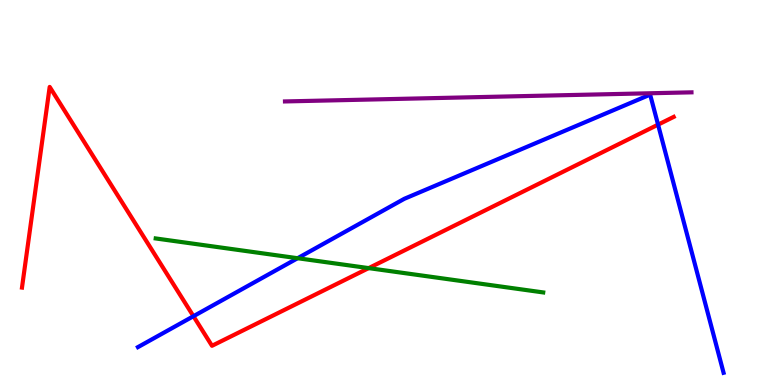[{'lines': ['blue', 'red'], 'intersections': [{'x': 2.5, 'y': 1.79}, {'x': 8.49, 'y': 6.76}]}, {'lines': ['green', 'red'], 'intersections': [{'x': 4.76, 'y': 3.04}]}, {'lines': ['purple', 'red'], 'intersections': []}, {'lines': ['blue', 'green'], 'intersections': [{'x': 3.84, 'y': 3.29}]}, {'lines': ['blue', 'purple'], 'intersections': []}, {'lines': ['green', 'purple'], 'intersections': []}]